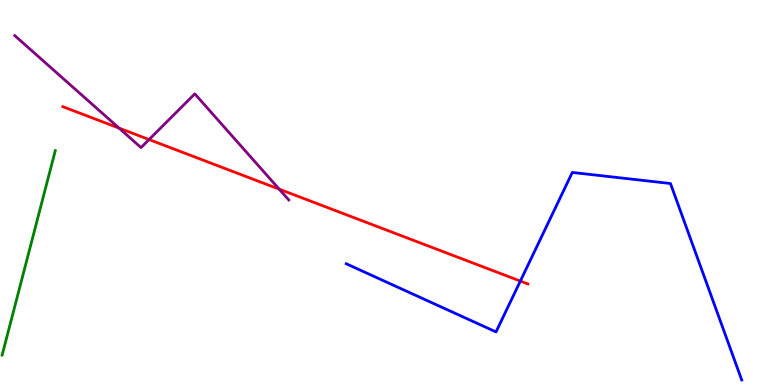[{'lines': ['blue', 'red'], 'intersections': [{'x': 6.71, 'y': 2.7}]}, {'lines': ['green', 'red'], 'intersections': []}, {'lines': ['purple', 'red'], 'intersections': [{'x': 1.54, 'y': 6.67}, {'x': 1.92, 'y': 6.38}, {'x': 3.6, 'y': 5.09}]}, {'lines': ['blue', 'green'], 'intersections': []}, {'lines': ['blue', 'purple'], 'intersections': []}, {'lines': ['green', 'purple'], 'intersections': []}]